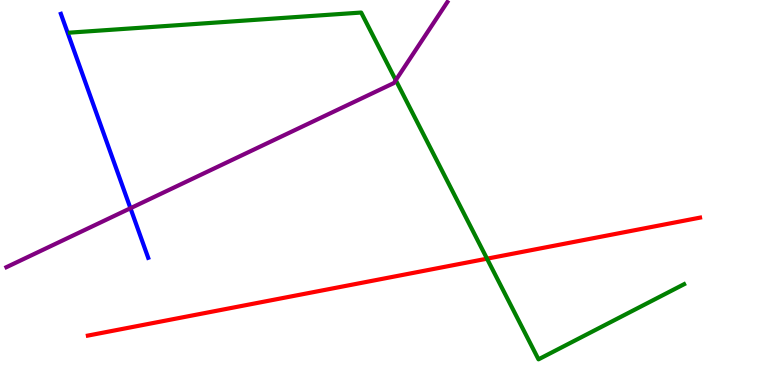[{'lines': ['blue', 'red'], 'intersections': []}, {'lines': ['green', 'red'], 'intersections': [{'x': 6.28, 'y': 3.28}]}, {'lines': ['purple', 'red'], 'intersections': []}, {'lines': ['blue', 'green'], 'intersections': []}, {'lines': ['blue', 'purple'], 'intersections': [{'x': 1.68, 'y': 4.59}]}, {'lines': ['green', 'purple'], 'intersections': [{'x': 5.11, 'y': 7.92}]}]